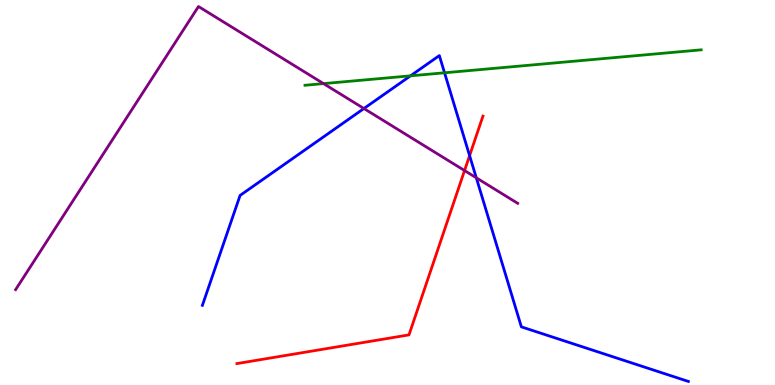[{'lines': ['blue', 'red'], 'intersections': [{'x': 6.06, 'y': 5.96}]}, {'lines': ['green', 'red'], 'intersections': []}, {'lines': ['purple', 'red'], 'intersections': [{'x': 5.99, 'y': 5.57}]}, {'lines': ['blue', 'green'], 'intersections': [{'x': 5.3, 'y': 8.03}, {'x': 5.74, 'y': 8.11}]}, {'lines': ['blue', 'purple'], 'intersections': [{'x': 4.7, 'y': 7.18}, {'x': 6.15, 'y': 5.38}]}, {'lines': ['green', 'purple'], 'intersections': [{'x': 4.17, 'y': 7.83}]}]